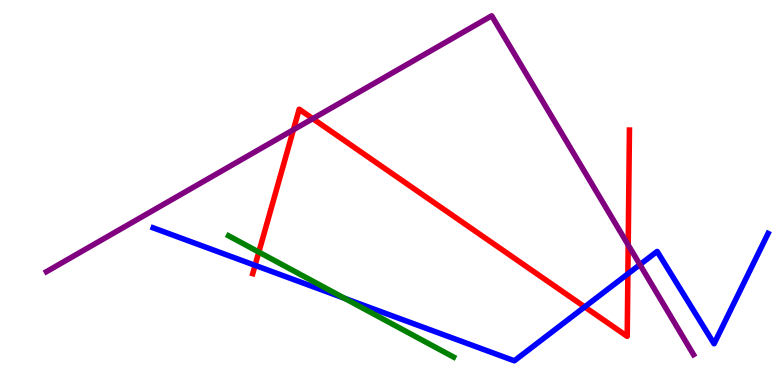[{'lines': ['blue', 'red'], 'intersections': [{'x': 3.29, 'y': 3.11}, {'x': 7.54, 'y': 2.03}, {'x': 8.1, 'y': 2.89}]}, {'lines': ['green', 'red'], 'intersections': [{'x': 3.34, 'y': 3.45}]}, {'lines': ['purple', 'red'], 'intersections': [{'x': 3.79, 'y': 6.63}, {'x': 4.04, 'y': 6.92}, {'x': 8.11, 'y': 3.64}]}, {'lines': ['blue', 'green'], 'intersections': [{'x': 4.45, 'y': 2.25}]}, {'lines': ['blue', 'purple'], 'intersections': [{'x': 8.26, 'y': 3.13}]}, {'lines': ['green', 'purple'], 'intersections': []}]